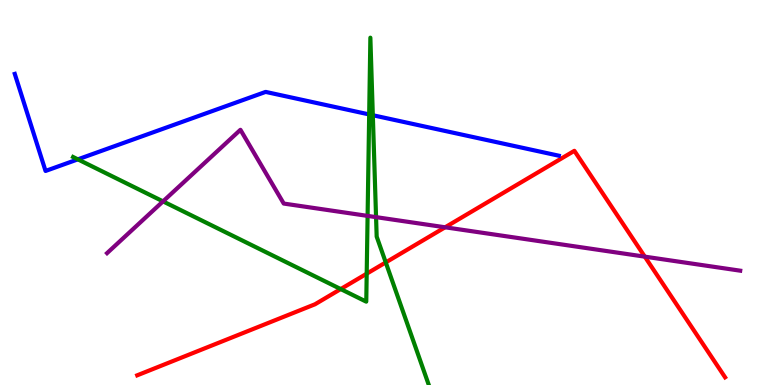[{'lines': ['blue', 'red'], 'intersections': []}, {'lines': ['green', 'red'], 'intersections': [{'x': 4.4, 'y': 2.49}, {'x': 4.73, 'y': 2.89}, {'x': 4.98, 'y': 3.18}]}, {'lines': ['purple', 'red'], 'intersections': [{'x': 5.74, 'y': 4.1}, {'x': 8.32, 'y': 3.33}]}, {'lines': ['blue', 'green'], 'intersections': [{'x': 1.0, 'y': 5.86}, {'x': 4.76, 'y': 7.03}, {'x': 4.81, 'y': 7.01}]}, {'lines': ['blue', 'purple'], 'intersections': []}, {'lines': ['green', 'purple'], 'intersections': [{'x': 2.1, 'y': 4.77}, {'x': 4.74, 'y': 4.39}, {'x': 4.85, 'y': 4.36}]}]